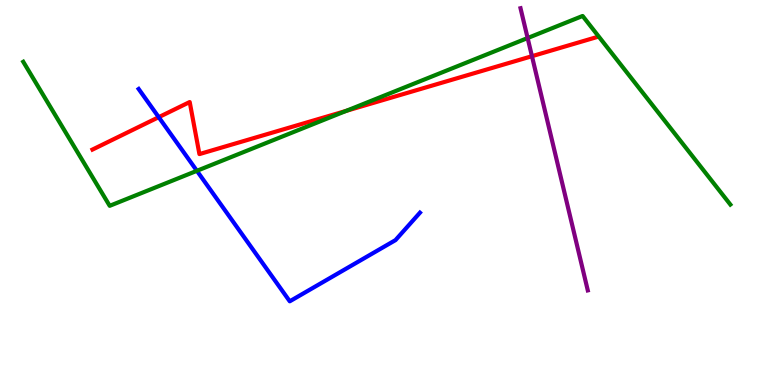[{'lines': ['blue', 'red'], 'intersections': [{'x': 2.05, 'y': 6.96}]}, {'lines': ['green', 'red'], 'intersections': [{'x': 4.47, 'y': 7.12}]}, {'lines': ['purple', 'red'], 'intersections': [{'x': 6.86, 'y': 8.54}]}, {'lines': ['blue', 'green'], 'intersections': [{'x': 2.54, 'y': 5.56}]}, {'lines': ['blue', 'purple'], 'intersections': []}, {'lines': ['green', 'purple'], 'intersections': [{'x': 6.81, 'y': 9.01}]}]